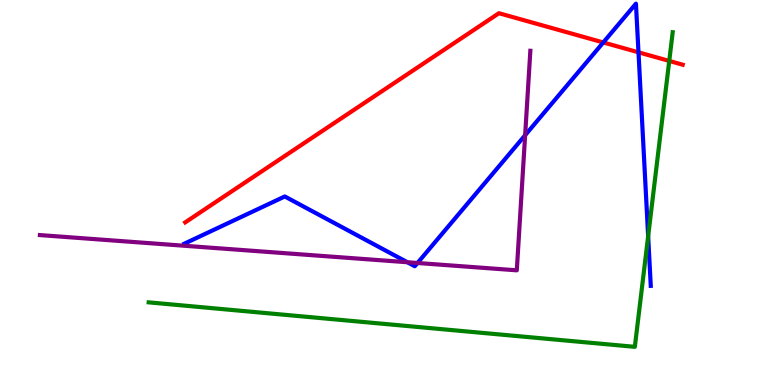[{'lines': ['blue', 'red'], 'intersections': [{'x': 7.78, 'y': 8.9}, {'x': 8.24, 'y': 8.64}]}, {'lines': ['green', 'red'], 'intersections': [{'x': 8.64, 'y': 8.42}]}, {'lines': ['purple', 'red'], 'intersections': []}, {'lines': ['blue', 'green'], 'intersections': [{'x': 8.36, 'y': 3.87}]}, {'lines': ['blue', 'purple'], 'intersections': [{'x': 5.26, 'y': 3.19}, {'x': 5.39, 'y': 3.17}, {'x': 6.78, 'y': 6.49}]}, {'lines': ['green', 'purple'], 'intersections': []}]